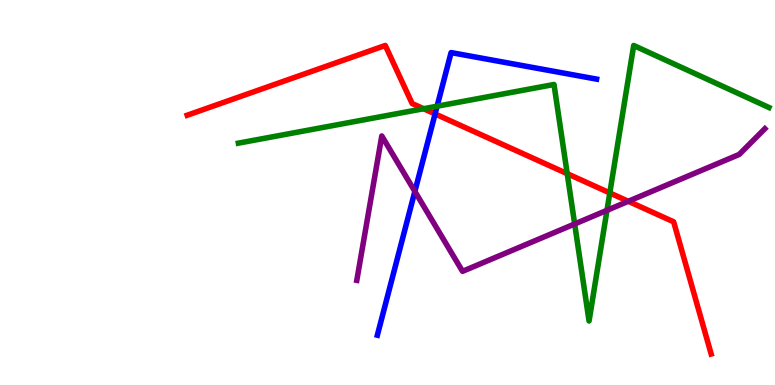[{'lines': ['blue', 'red'], 'intersections': [{'x': 5.61, 'y': 7.04}]}, {'lines': ['green', 'red'], 'intersections': [{'x': 5.47, 'y': 7.18}, {'x': 7.32, 'y': 5.49}, {'x': 7.87, 'y': 4.99}]}, {'lines': ['purple', 'red'], 'intersections': [{'x': 8.11, 'y': 4.77}]}, {'lines': ['blue', 'green'], 'intersections': [{'x': 5.64, 'y': 7.24}]}, {'lines': ['blue', 'purple'], 'intersections': [{'x': 5.35, 'y': 5.03}]}, {'lines': ['green', 'purple'], 'intersections': [{'x': 7.42, 'y': 4.18}, {'x': 7.83, 'y': 4.54}]}]